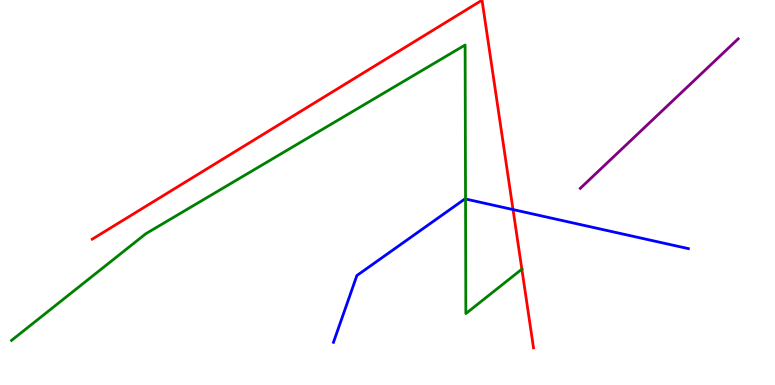[{'lines': ['blue', 'red'], 'intersections': [{'x': 6.62, 'y': 4.56}]}, {'lines': ['green', 'red'], 'intersections': [{'x': 6.73, 'y': 3.01}]}, {'lines': ['purple', 'red'], 'intersections': []}, {'lines': ['blue', 'green'], 'intersections': [{'x': 6.01, 'y': 4.83}]}, {'lines': ['blue', 'purple'], 'intersections': []}, {'lines': ['green', 'purple'], 'intersections': []}]